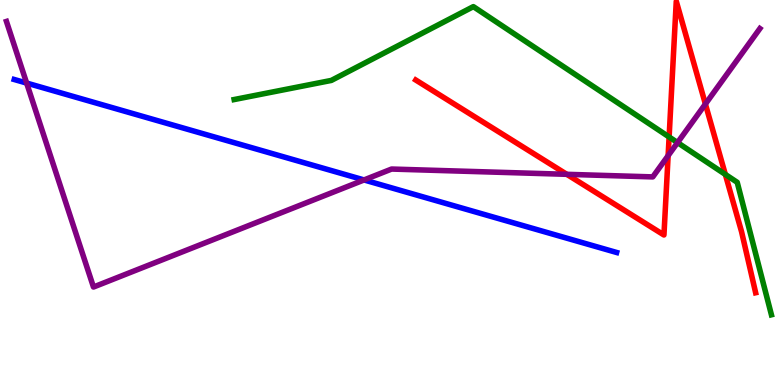[{'lines': ['blue', 'red'], 'intersections': []}, {'lines': ['green', 'red'], 'intersections': [{'x': 8.63, 'y': 6.44}, {'x': 9.36, 'y': 5.47}]}, {'lines': ['purple', 'red'], 'intersections': [{'x': 7.31, 'y': 5.47}, {'x': 8.62, 'y': 5.96}, {'x': 9.1, 'y': 7.3}]}, {'lines': ['blue', 'green'], 'intersections': []}, {'lines': ['blue', 'purple'], 'intersections': [{'x': 0.344, 'y': 7.84}, {'x': 4.7, 'y': 5.33}]}, {'lines': ['green', 'purple'], 'intersections': [{'x': 8.74, 'y': 6.3}]}]